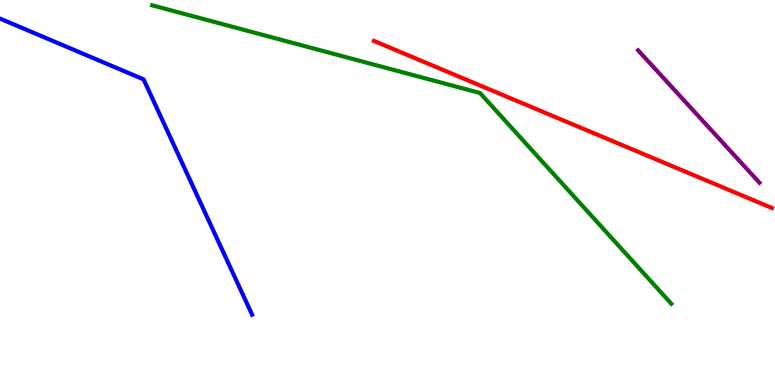[{'lines': ['blue', 'red'], 'intersections': []}, {'lines': ['green', 'red'], 'intersections': []}, {'lines': ['purple', 'red'], 'intersections': []}, {'lines': ['blue', 'green'], 'intersections': []}, {'lines': ['blue', 'purple'], 'intersections': []}, {'lines': ['green', 'purple'], 'intersections': []}]